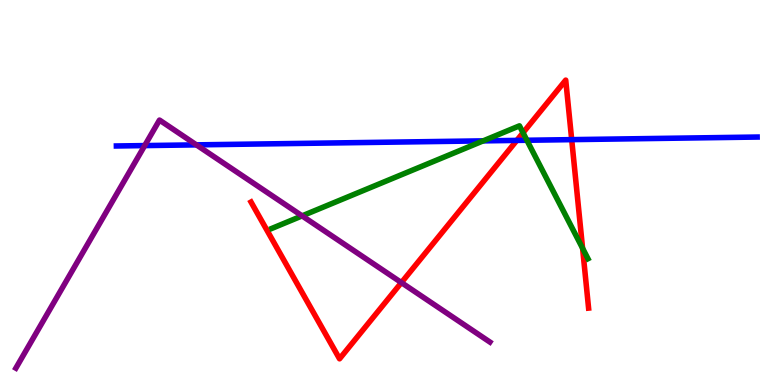[{'lines': ['blue', 'red'], 'intersections': [{'x': 6.67, 'y': 6.35}, {'x': 7.38, 'y': 6.37}]}, {'lines': ['green', 'red'], 'intersections': [{'x': 6.75, 'y': 6.55}, {'x': 7.52, 'y': 3.55}]}, {'lines': ['purple', 'red'], 'intersections': [{'x': 5.18, 'y': 2.66}]}, {'lines': ['blue', 'green'], 'intersections': [{'x': 6.23, 'y': 6.34}, {'x': 6.8, 'y': 6.36}]}, {'lines': ['blue', 'purple'], 'intersections': [{'x': 1.87, 'y': 6.22}, {'x': 2.53, 'y': 6.24}]}, {'lines': ['green', 'purple'], 'intersections': [{'x': 3.9, 'y': 4.39}]}]